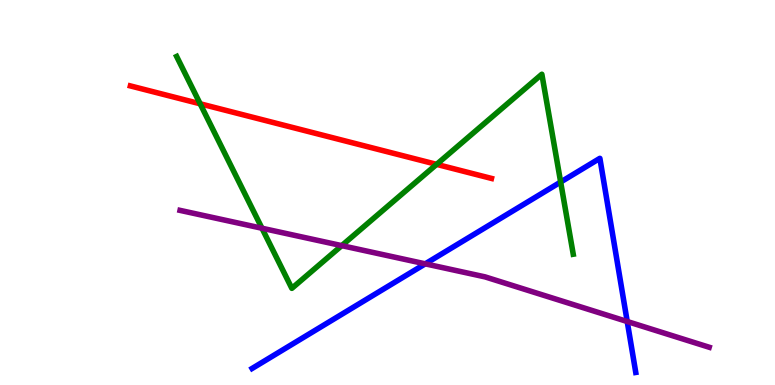[{'lines': ['blue', 'red'], 'intersections': []}, {'lines': ['green', 'red'], 'intersections': [{'x': 2.58, 'y': 7.3}, {'x': 5.63, 'y': 5.73}]}, {'lines': ['purple', 'red'], 'intersections': []}, {'lines': ['blue', 'green'], 'intersections': [{'x': 7.23, 'y': 5.27}]}, {'lines': ['blue', 'purple'], 'intersections': [{'x': 5.49, 'y': 3.15}, {'x': 8.09, 'y': 1.65}]}, {'lines': ['green', 'purple'], 'intersections': [{'x': 3.38, 'y': 4.07}, {'x': 4.41, 'y': 3.62}]}]